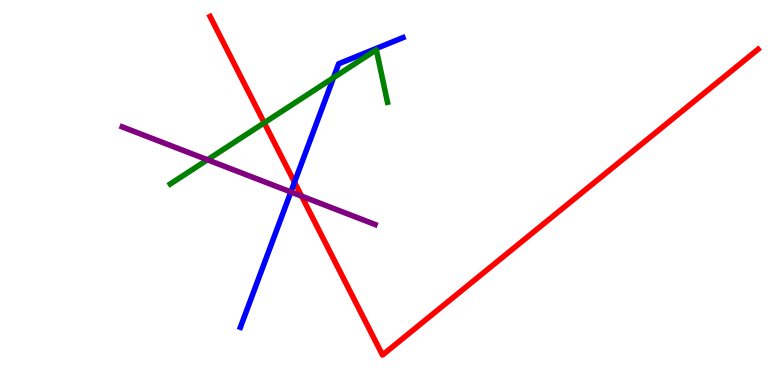[{'lines': ['blue', 'red'], 'intersections': [{'x': 3.8, 'y': 5.27}]}, {'lines': ['green', 'red'], 'intersections': [{'x': 3.41, 'y': 6.81}]}, {'lines': ['purple', 'red'], 'intersections': [{'x': 3.89, 'y': 4.91}]}, {'lines': ['blue', 'green'], 'intersections': [{'x': 4.3, 'y': 7.98}]}, {'lines': ['blue', 'purple'], 'intersections': [{'x': 3.75, 'y': 5.01}]}, {'lines': ['green', 'purple'], 'intersections': [{'x': 2.68, 'y': 5.85}]}]